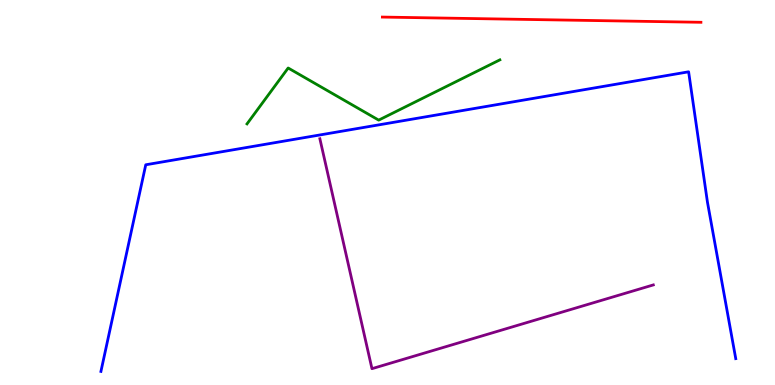[{'lines': ['blue', 'red'], 'intersections': []}, {'lines': ['green', 'red'], 'intersections': []}, {'lines': ['purple', 'red'], 'intersections': []}, {'lines': ['blue', 'green'], 'intersections': []}, {'lines': ['blue', 'purple'], 'intersections': []}, {'lines': ['green', 'purple'], 'intersections': []}]